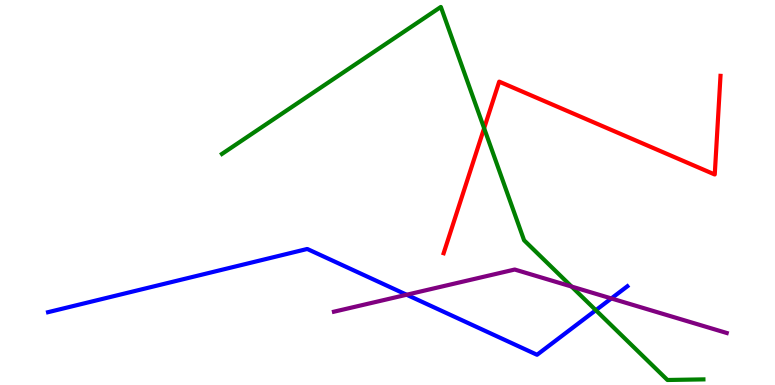[{'lines': ['blue', 'red'], 'intersections': []}, {'lines': ['green', 'red'], 'intersections': [{'x': 6.25, 'y': 6.67}]}, {'lines': ['purple', 'red'], 'intersections': []}, {'lines': ['blue', 'green'], 'intersections': [{'x': 7.69, 'y': 1.94}]}, {'lines': ['blue', 'purple'], 'intersections': [{'x': 5.25, 'y': 2.34}, {'x': 7.89, 'y': 2.25}]}, {'lines': ['green', 'purple'], 'intersections': [{'x': 7.37, 'y': 2.56}]}]